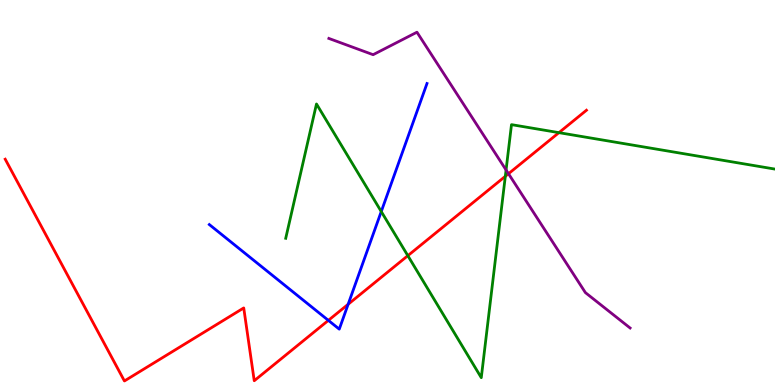[{'lines': ['blue', 'red'], 'intersections': [{'x': 4.24, 'y': 1.68}, {'x': 4.49, 'y': 2.1}]}, {'lines': ['green', 'red'], 'intersections': [{'x': 5.26, 'y': 3.36}, {'x': 6.52, 'y': 5.42}, {'x': 7.21, 'y': 6.55}]}, {'lines': ['purple', 'red'], 'intersections': [{'x': 6.56, 'y': 5.49}]}, {'lines': ['blue', 'green'], 'intersections': [{'x': 4.92, 'y': 4.51}]}, {'lines': ['blue', 'purple'], 'intersections': []}, {'lines': ['green', 'purple'], 'intersections': [{'x': 6.53, 'y': 5.58}]}]